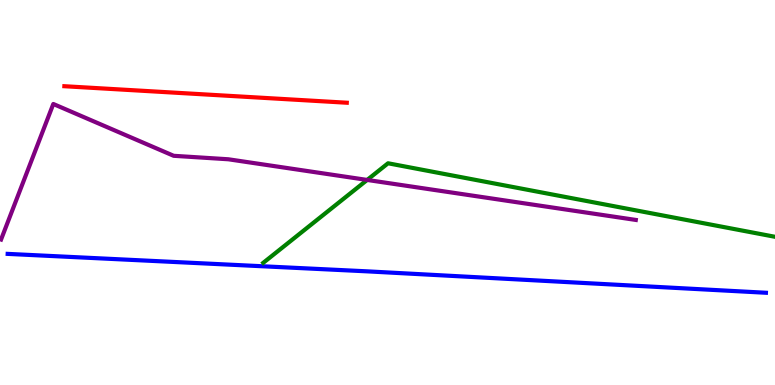[{'lines': ['blue', 'red'], 'intersections': []}, {'lines': ['green', 'red'], 'intersections': []}, {'lines': ['purple', 'red'], 'intersections': []}, {'lines': ['blue', 'green'], 'intersections': []}, {'lines': ['blue', 'purple'], 'intersections': []}, {'lines': ['green', 'purple'], 'intersections': [{'x': 4.74, 'y': 5.33}]}]